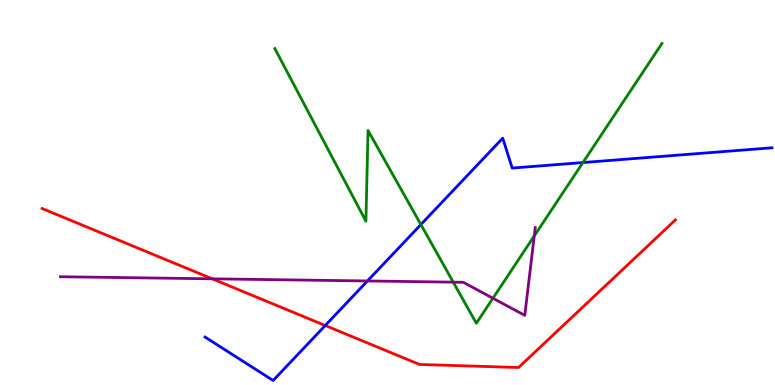[{'lines': ['blue', 'red'], 'intersections': [{'x': 4.2, 'y': 1.55}]}, {'lines': ['green', 'red'], 'intersections': []}, {'lines': ['purple', 'red'], 'intersections': [{'x': 2.74, 'y': 2.76}]}, {'lines': ['blue', 'green'], 'intersections': [{'x': 5.43, 'y': 4.17}, {'x': 7.52, 'y': 5.78}]}, {'lines': ['blue', 'purple'], 'intersections': [{'x': 4.74, 'y': 2.7}]}, {'lines': ['green', 'purple'], 'intersections': [{'x': 5.85, 'y': 2.67}, {'x': 6.36, 'y': 2.25}, {'x': 6.89, 'y': 3.87}]}]